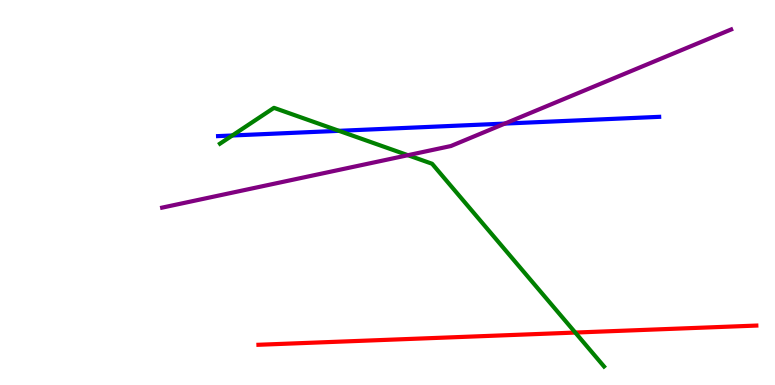[{'lines': ['blue', 'red'], 'intersections': []}, {'lines': ['green', 'red'], 'intersections': [{'x': 7.42, 'y': 1.36}]}, {'lines': ['purple', 'red'], 'intersections': []}, {'lines': ['blue', 'green'], 'intersections': [{'x': 3.0, 'y': 6.48}, {'x': 4.37, 'y': 6.6}]}, {'lines': ['blue', 'purple'], 'intersections': [{'x': 6.51, 'y': 6.79}]}, {'lines': ['green', 'purple'], 'intersections': [{'x': 5.26, 'y': 5.97}]}]